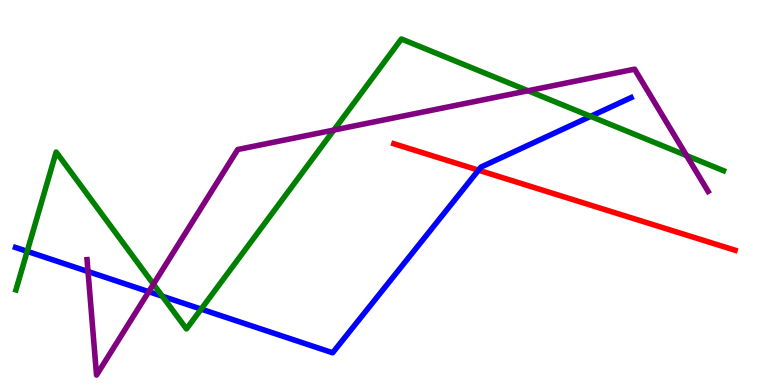[{'lines': ['blue', 'red'], 'intersections': [{'x': 6.17, 'y': 5.58}]}, {'lines': ['green', 'red'], 'intersections': []}, {'lines': ['purple', 'red'], 'intersections': []}, {'lines': ['blue', 'green'], 'intersections': [{'x': 0.351, 'y': 3.47}, {'x': 2.09, 'y': 2.31}, {'x': 2.6, 'y': 1.97}, {'x': 7.62, 'y': 6.98}]}, {'lines': ['blue', 'purple'], 'intersections': [{'x': 1.14, 'y': 2.95}, {'x': 1.92, 'y': 2.42}]}, {'lines': ['green', 'purple'], 'intersections': [{'x': 1.98, 'y': 2.62}, {'x': 4.31, 'y': 6.62}, {'x': 6.81, 'y': 7.64}, {'x': 8.86, 'y': 5.96}]}]